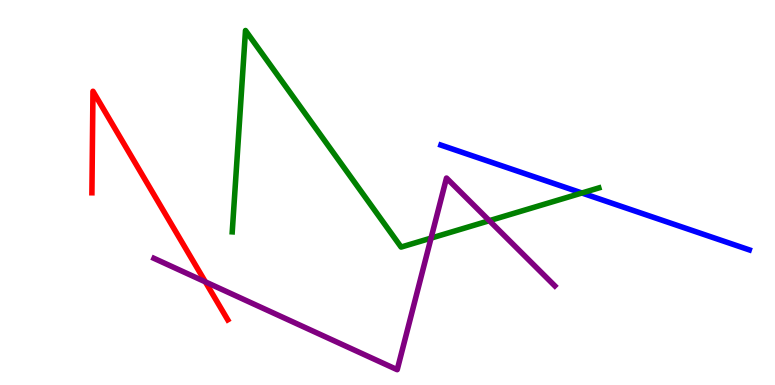[{'lines': ['blue', 'red'], 'intersections': []}, {'lines': ['green', 'red'], 'intersections': []}, {'lines': ['purple', 'red'], 'intersections': [{'x': 2.65, 'y': 2.68}]}, {'lines': ['blue', 'green'], 'intersections': [{'x': 7.51, 'y': 4.99}]}, {'lines': ['blue', 'purple'], 'intersections': []}, {'lines': ['green', 'purple'], 'intersections': [{'x': 5.56, 'y': 3.82}, {'x': 6.31, 'y': 4.27}]}]